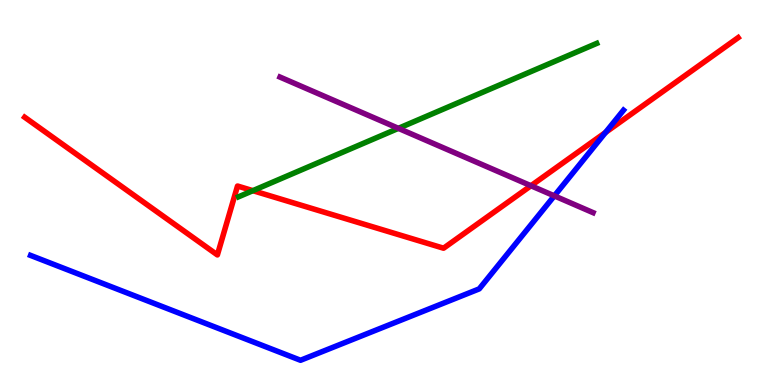[{'lines': ['blue', 'red'], 'intersections': [{'x': 7.81, 'y': 6.56}]}, {'lines': ['green', 'red'], 'intersections': [{'x': 3.26, 'y': 5.05}]}, {'lines': ['purple', 'red'], 'intersections': [{'x': 6.85, 'y': 5.18}]}, {'lines': ['blue', 'green'], 'intersections': []}, {'lines': ['blue', 'purple'], 'intersections': [{'x': 7.15, 'y': 4.91}]}, {'lines': ['green', 'purple'], 'intersections': [{'x': 5.14, 'y': 6.67}]}]